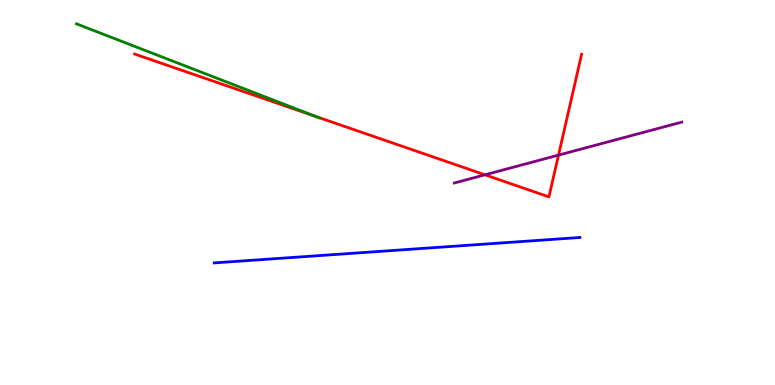[{'lines': ['blue', 'red'], 'intersections': []}, {'lines': ['green', 'red'], 'intersections': [{'x': 4.08, 'y': 6.97}]}, {'lines': ['purple', 'red'], 'intersections': [{'x': 6.26, 'y': 5.46}, {'x': 7.21, 'y': 5.97}]}, {'lines': ['blue', 'green'], 'intersections': []}, {'lines': ['blue', 'purple'], 'intersections': []}, {'lines': ['green', 'purple'], 'intersections': []}]